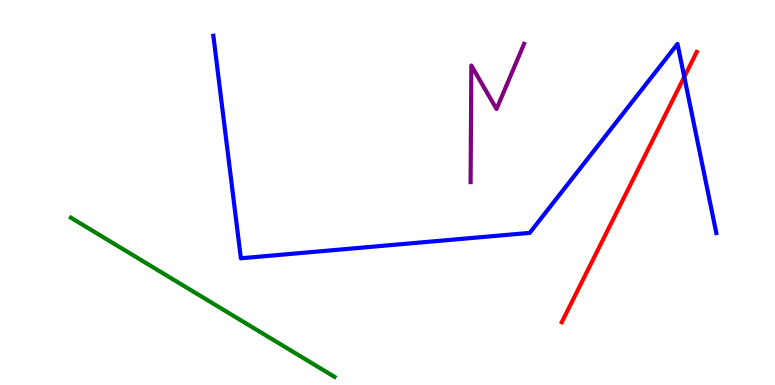[{'lines': ['blue', 'red'], 'intersections': [{'x': 8.83, 'y': 8.0}]}, {'lines': ['green', 'red'], 'intersections': []}, {'lines': ['purple', 'red'], 'intersections': []}, {'lines': ['blue', 'green'], 'intersections': []}, {'lines': ['blue', 'purple'], 'intersections': []}, {'lines': ['green', 'purple'], 'intersections': []}]